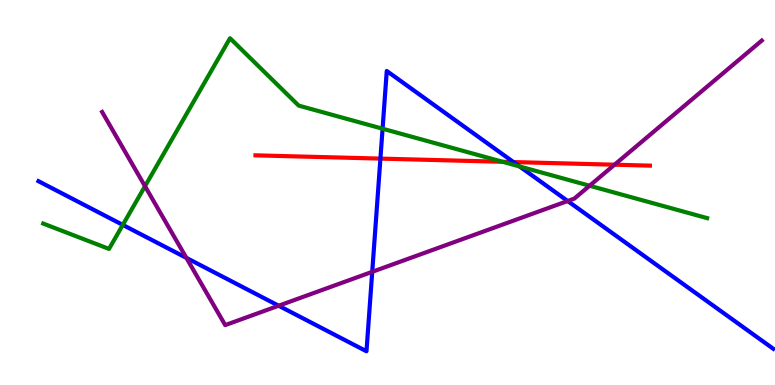[{'lines': ['blue', 'red'], 'intersections': [{'x': 4.91, 'y': 5.88}, {'x': 6.63, 'y': 5.79}]}, {'lines': ['green', 'red'], 'intersections': [{'x': 6.49, 'y': 5.8}]}, {'lines': ['purple', 'red'], 'intersections': [{'x': 7.93, 'y': 5.72}]}, {'lines': ['blue', 'green'], 'intersections': [{'x': 1.58, 'y': 4.16}, {'x': 4.94, 'y': 6.66}, {'x': 6.7, 'y': 5.68}]}, {'lines': ['blue', 'purple'], 'intersections': [{'x': 2.41, 'y': 3.3}, {'x': 3.6, 'y': 2.06}, {'x': 4.8, 'y': 2.94}, {'x': 7.32, 'y': 4.78}]}, {'lines': ['green', 'purple'], 'intersections': [{'x': 1.87, 'y': 5.16}, {'x': 7.61, 'y': 5.18}]}]